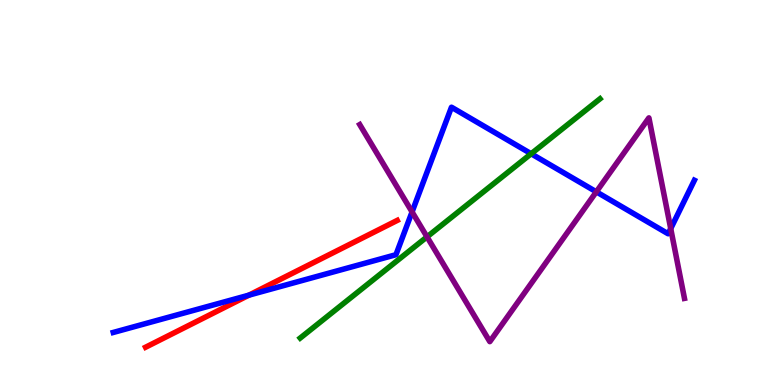[{'lines': ['blue', 'red'], 'intersections': [{'x': 3.21, 'y': 2.33}]}, {'lines': ['green', 'red'], 'intersections': []}, {'lines': ['purple', 'red'], 'intersections': []}, {'lines': ['blue', 'green'], 'intersections': [{'x': 6.85, 'y': 6.01}]}, {'lines': ['blue', 'purple'], 'intersections': [{'x': 5.32, 'y': 4.5}, {'x': 7.69, 'y': 5.02}, {'x': 8.65, 'y': 4.06}]}, {'lines': ['green', 'purple'], 'intersections': [{'x': 5.51, 'y': 3.85}]}]